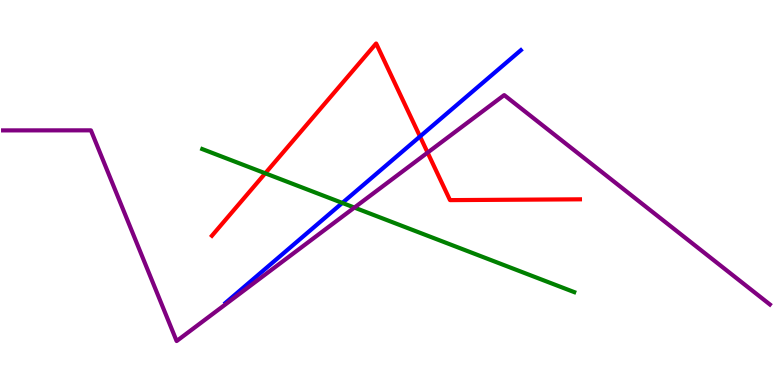[{'lines': ['blue', 'red'], 'intersections': [{'x': 5.42, 'y': 6.46}]}, {'lines': ['green', 'red'], 'intersections': [{'x': 3.42, 'y': 5.5}]}, {'lines': ['purple', 'red'], 'intersections': [{'x': 5.52, 'y': 6.04}]}, {'lines': ['blue', 'green'], 'intersections': [{'x': 4.42, 'y': 4.73}]}, {'lines': ['blue', 'purple'], 'intersections': []}, {'lines': ['green', 'purple'], 'intersections': [{'x': 4.57, 'y': 4.61}]}]